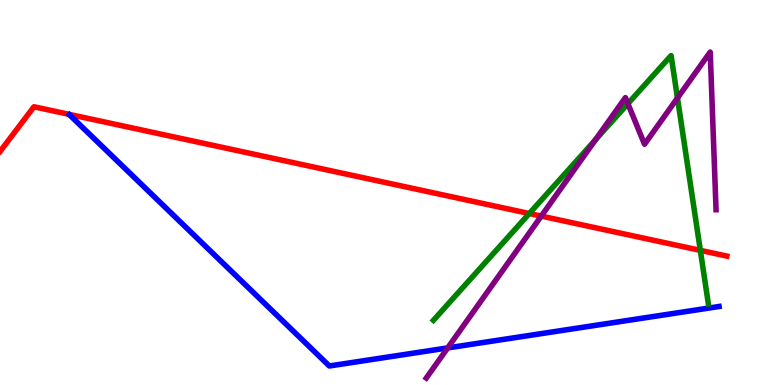[{'lines': ['blue', 'red'], 'intersections': []}, {'lines': ['green', 'red'], 'intersections': [{'x': 6.83, 'y': 4.45}, {'x': 9.04, 'y': 3.5}]}, {'lines': ['purple', 'red'], 'intersections': [{'x': 6.98, 'y': 4.39}]}, {'lines': ['blue', 'green'], 'intersections': []}, {'lines': ['blue', 'purple'], 'intersections': [{'x': 5.78, 'y': 0.963}]}, {'lines': ['green', 'purple'], 'intersections': [{'x': 7.68, 'y': 6.37}, {'x': 8.1, 'y': 7.31}, {'x': 8.74, 'y': 7.45}]}]